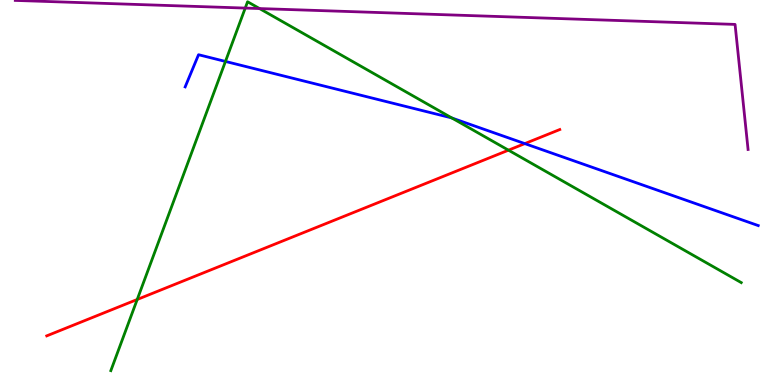[{'lines': ['blue', 'red'], 'intersections': [{'x': 6.77, 'y': 6.27}]}, {'lines': ['green', 'red'], 'intersections': [{'x': 1.77, 'y': 2.22}, {'x': 6.56, 'y': 6.1}]}, {'lines': ['purple', 'red'], 'intersections': []}, {'lines': ['blue', 'green'], 'intersections': [{'x': 2.91, 'y': 8.4}, {'x': 5.83, 'y': 6.93}]}, {'lines': ['blue', 'purple'], 'intersections': []}, {'lines': ['green', 'purple'], 'intersections': [{'x': 3.16, 'y': 9.79}, {'x': 3.35, 'y': 9.78}]}]